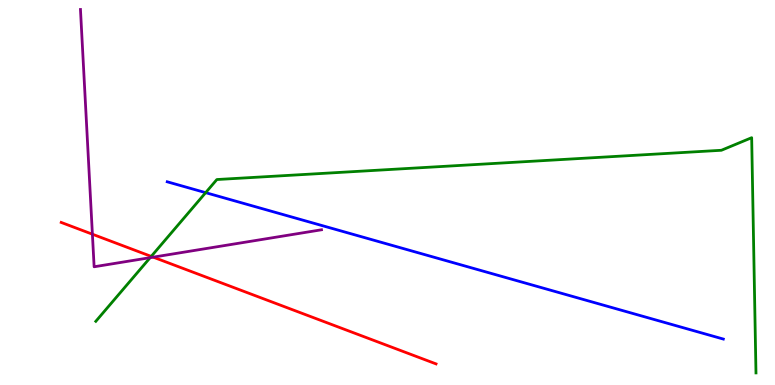[{'lines': ['blue', 'red'], 'intersections': []}, {'lines': ['green', 'red'], 'intersections': [{'x': 1.95, 'y': 3.34}]}, {'lines': ['purple', 'red'], 'intersections': [{'x': 1.19, 'y': 3.92}, {'x': 1.98, 'y': 3.32}]}, {'lines': ['blue', 'green'], 'intersections': [{'x': 2.65, 'y': 5.0}]}, {'lines': ['blue', 'purple'], 'intersections': []}, {'lines': ['green', 'purple'], 'intersections': [{'x': 1.94, 'y': 3.31}]}]